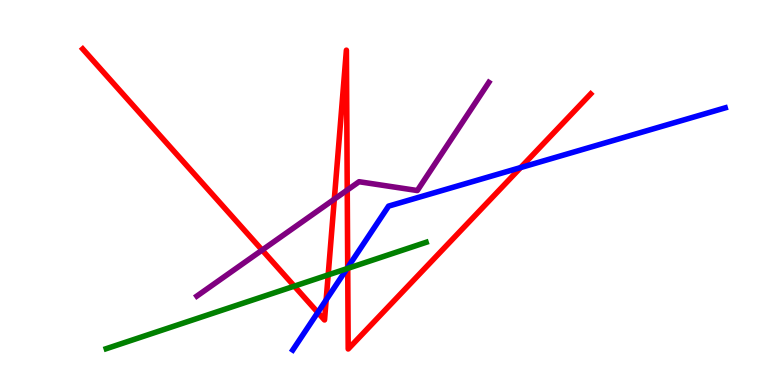[{'lines': ['blue', 'red'], 'intersections': [{'x': 4.1, 'y': 1.88}, {'x': 4.21, 'y': 2.21}, {'x': 4.49, 'y': 3.05}, {'x': 6.72, 'y': 5.65}]}, {'lines': ['green', 'red'], 'intersections': [{'x': 3.8, 'y': 2.57}, {'x': 4.23, 'y': 2.86}, {'x': 4.49, 'y': 3.03}]}, {'lines': ['purple', 'red'], 'intersections': [{'x': 3.38, 'y': 3.5}, {'x': 4.31, 'y': 4.83}, {'x': 4.48, 'y': 5.06}]}, {'lines': ['blue', 'green'], 'intersections': [{'x': 4.48, 'y': 3.02}]}, {'lines': ['blue', 'purple'], 'intersections': []}, {'lines': ['green', 'purple'], 'intersections': []}]